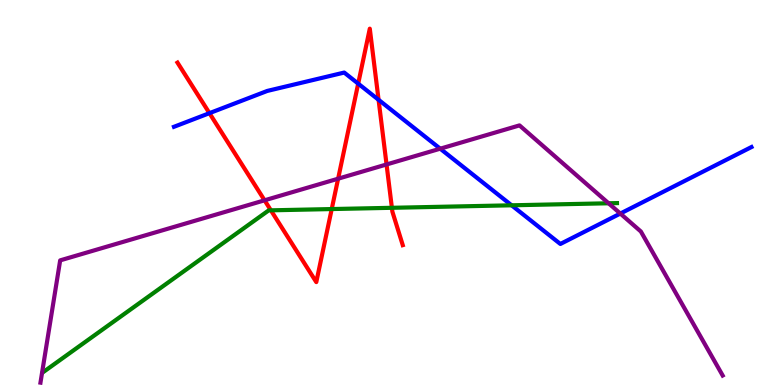[{'lines': ['blue', 'red'], 'intersections': [{'x': 2.7, 'y': 7.06}, {'x': 4.62, 'y': 7.83}, {'x': 4.88, 'y': 7.41}]}, {'lines': ['green', 'red'], 'intersections': [{'x': 3.5, 'y': 4.54}, {'x': 4.28, 'y': 4.57}, {'x': 5.06, 'y': 4.6}]}, {'lines': ['purple', 'red'], 'intersections': [{'x': 3.41, 'y': 4.8}, {'x': 4.36, 'y': 5.36}, {'x': 4.99, 'y': 5.73}]}, {'lines': ['blue', 'green'], 'intersections': [{'x': 6.6, 'y': 4.67}]}, {'lines': ['blue', 'purple'], 'intersections': [{'x': 5.68, 'y': 6.14}, {'x': 8.0, 'y': 4.45}]}, {'lines': ['green', 'purple'], 'intersections': [{'x': 7.85, 'y': 4.72}]}]